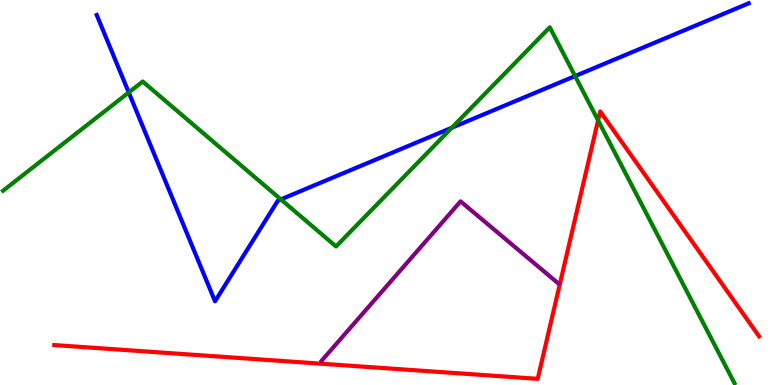[{'lines': ['blue', 'red'], 'intersections': []}, {'lines': ['green', 'red'], 'intersections': [{'x': 7.72, 'y': 6.87}]}, {'lines': ['purple', 'red'], 'intersections': []}, {'lines': ['blue', 'green'], 'intersections': [{'x': 1.66, 'y': 7.6}, {'x': 3.62, 'y': 4.82}, {'x': 5.83, 'y': 6.68}, {'x': 7.42, 'y': 8.02}]}, {'lines': ['blue', 'purple'], 'intersections': []}, {'lines': ['green', 'purple'], 'intersections': []}]